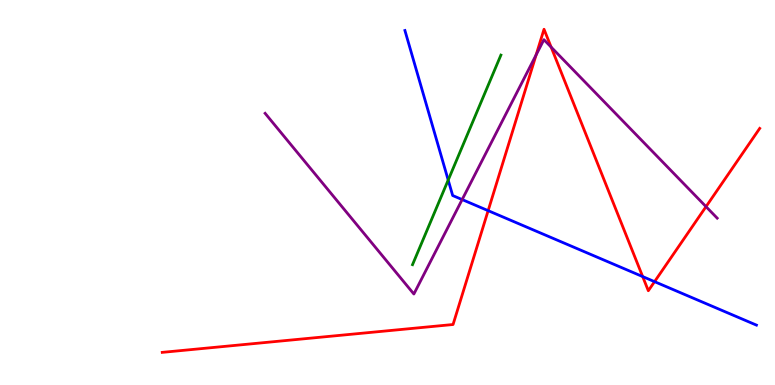[{'lines': ['blue', 'red'], 'intersections': [{'x': 6.3, 'y': 4.53}, {'x': 8.29, 'y': 2.82}, {'x': 8.45, 'y': 2.68}]}, {'lines': ['green', 'red'], 'intersections': []}, {'lines': ['purple', 'red'], 'intersections': [{'x': 6.92, 'y': 8.57}, {'x': 7.11, 'y': 8.78}, {'x': 9.11, 'y': 4.63}]}, {'lines': ['blue', 'green'], 'intersections': [{'x': 5.78, 'y': 5.32}]}, {'lines': ['blue', 'purple'], 'intersections': [{'x': 5.96, 'y': 4.82}]}, {'lines': ['green', 'purple'], 'intersections': []}]